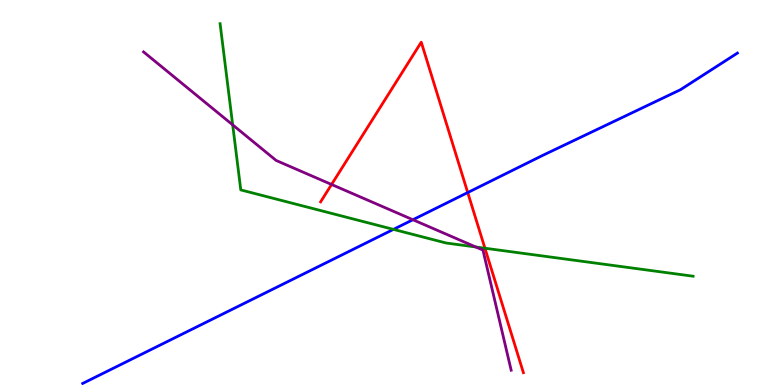[{'lines': ['blue', 'red'], 'intersections': [{'x': 6.04, 'y': 5.0}]}, {'lines': ['green', 'red'], 'intersections': [{'x': 6.26, 'y': 3.55}]}, {'lines': ['purple', 'red'], 'intersections': [{'x': 4.28, 'y': 5.21}]}, {'lines': ['blue', 'green'], 'intersections': [{'x': 5.08, 'y': 4.04}]}, {'lines': ['blue', 'purple'], 'intersections': [{'x': 5.33, 'y': 4.29}]}, {'lines': ['green', 'purple'], 'intersections': [{'x': 3.0, 'y': 6.76}, {'x': 6.14, 'y': 3.58}]}]